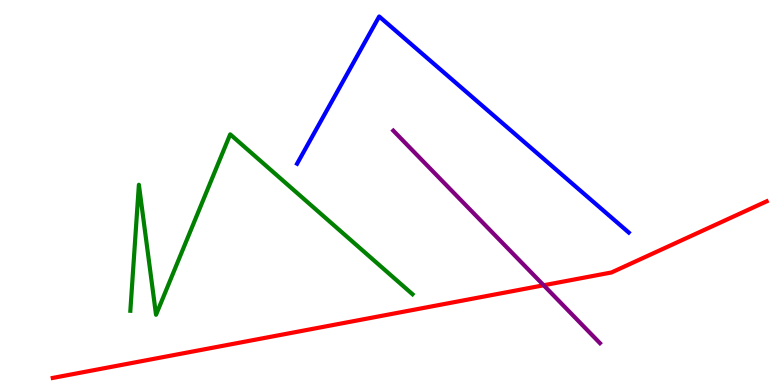[{'lines': ['blue', 'red'], 'intersections': []}, {'lines': ['green', 'red'], 'intersections': []}, {'lines': ['purple', 'red'], 'intersections': [{'x': 7.01, 'y': 2.59}]}, {'lines': ['blue', 'green'], 'intersections': []}, {'lines': ['blue', 'purple'], 'intersections': []}, {'lines': ['green', 'purple'], 'intersections': []}]